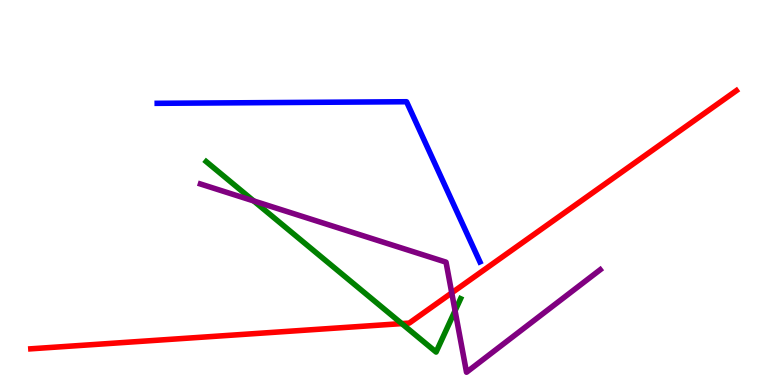[{'lines': ['blue', 'red'], 'intersections': []}, {'lines': ['green', 'red'], 'intersections': [{'x': 5.18, 'y': 1.59}]}, {'lines': ['purple', 'red'], 'intersections': [{'x': 5.83, 'y': 2.39}]}, {'lines': ['blue', 'green'], 'intersections': []}, {'lines': ['blue', 'purple'], 'intersections': []}, {'lines': ['green', 'purple'], 'intersections': [{'x': 3.27, 'y': 4.78}, {'x': 5.87, 'y': 1.93}]}]